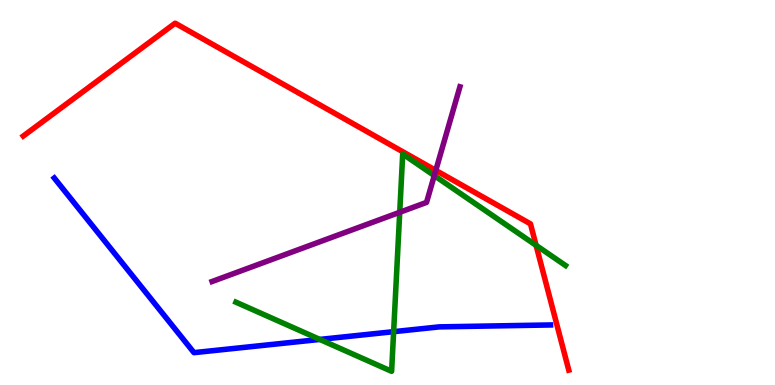[{'lines': ['blue', 'red'], 'intersections': []}, {'lines': ['green', 'red'], 'intersections': [{'x': 6.92, 'y': 3.63}]}, {'lines': ['purple', 'red'], 'intersections': [{'x': 5.62, 'y': 5.57}]}, {'lines': ['blue', 'green'], 'intersections': [{'x': 4.13, 'y': 1.18}, {'x': 5.08, 'y': 1.39}]}, {'lines': ['blue', 'purple'], 'intersections': []}, {'lines': ['green', 'purple'], 'intersections': [{'x': 5.16, 'y': 4.49}, {'x': 5.6, 'y': 5.44}]}]